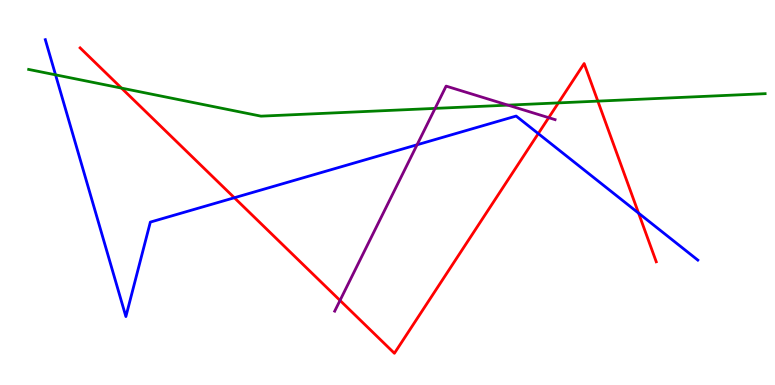[{'lines': ['blue', 'red'], 'intersections': [{'x': 3.02, 'y': 4.86}, {'x': 6.95, 'y': 6.53}, {'x': 8.24, 'y': 4.46}]}, {'lines': ['green', 'red'], 'intersections': [{'x': 1.57, 'y': 7.71}, {'x': 7.2, 'y': 7.33}, {'x': 7.71, 'y': 7.37}]}, {'lines': ['purple', 'red'], 'intersections': [{'x': 4.39, 'y': 2.2}, {'x': 7.08, 'y': 6.94}]}, {'lines': ['blue', 'green'], 'intersections': [{'x': 0.717, 'y': 8.06}]}, {'lines': ['blue', 'purple'], 'intersections': [{'x': 5.38, 'y': 6.24}]}, {'lines': ['green', 'purple'], 'intersections': [{'x': 5.61, 'y': 7.18}, {'x': 6.55, 'y': 7.27}]}]